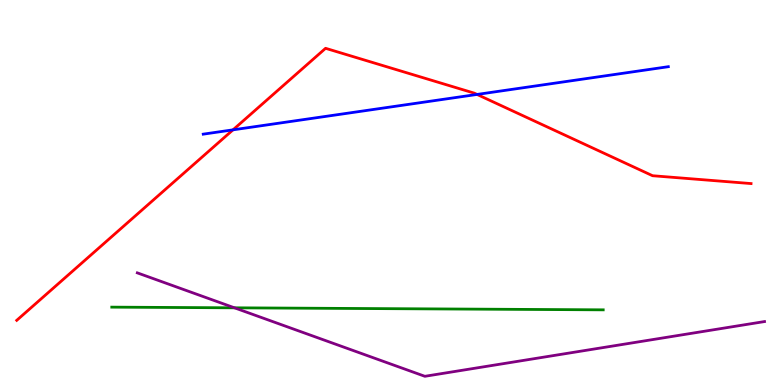[{'lines': ['blue', 'red'], 'intersections': [{'x': 3.01, 'y': 6.63}, {'x': 6.16, 'y': 7.55}]}, {'lines': ['green', 'red'], 'intersections': []}, {'lines': ['purple', 'red'], 'intersections': []}, {'lines': ['blue', 'green'], 'intersections': []}, {'lines': ['blue', 'purple'], 'intersections': []}, {'lines': ['green', 'purple'], 'intersections': [{'x': 3.03, 'y': 2.0}]}]